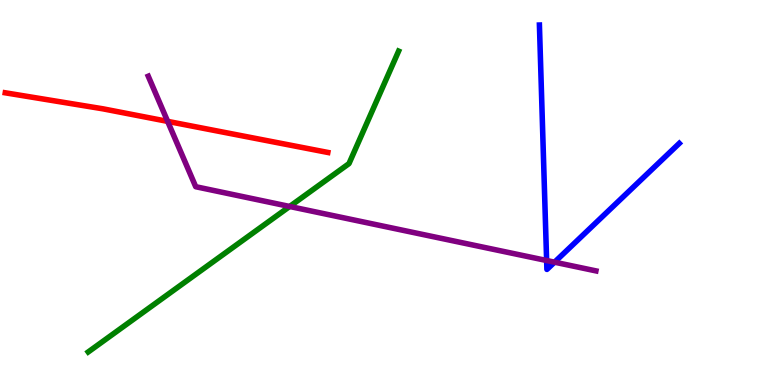[{'lines': ['blue', 'red'], 'intersections': []}, {'lines': ['green', 'red'], 'intersections': []}, {'lines': ['purple', 'red'], 'intersections': [{'x': 2.16, 'y': 6.85}]}, {'lines': ['blue', 'green'], 'intersections': []}, {'lines': ['blue', 'purple'], 'intersections': [{'x': 7.05, 'y': 3.23}, {'x': 7.16, 'y': 3.19}]}, {'lines': ['green', 'purple'], 'intersections': [{'x': 3.74, 'y': 4.64}]}]